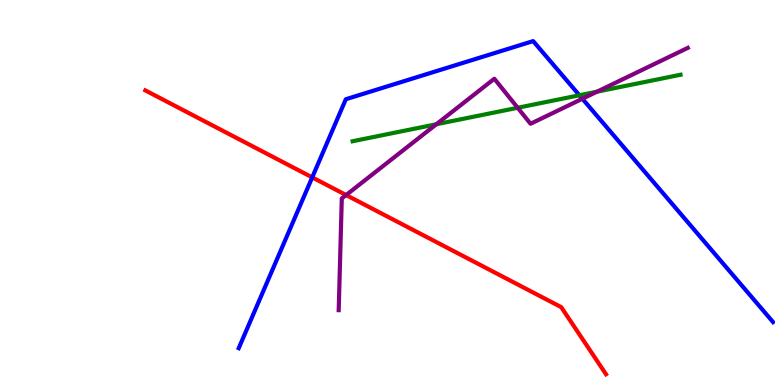[{'lines': ['blue', 'red'], 'intersections': [{'x': 4.03, 'y': 5.39}]}, {'lines': ['green', 'red'], 'intersections': []}, {'lines': ['purple', 'red'], 'intersections': [{'x': 4.47, 'y': 4.93}]}, {'lines': ['blue', 'green'], 'intersections': [{'x': 7.48, 'y': 7.53}]}, {'lines': ['blue', 'purple'], 'intersections': [{'x': 7.51, 'y': 7.44}]}, {'lines': ['green', 'purple'], 'intersections': [{'x': 5.63, 'y': 6.77}, {'x': 6.68, 'y': 7.2}, {'x': 7.7, 'y': 7.62}]}]